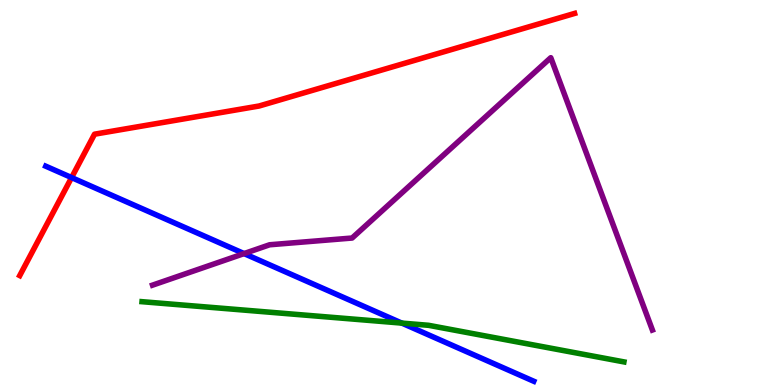[{'lines': ['blue', 'red'], 'intersections': [{'x': 0.924, 'y': 5.39}]}, {'lines': ['green', 'red'], 'intersections': []}, {'lines': ['purple', 'red'], 'intersections': []}, {'lines': ['blue', 'green'], 'intersections': [{'x': 5.18, 'y': 1.61}]}, {'lines': ['blue', 'purple'], 'intersections': [{'x': 3.15, 'y': 3.41}]}, {'lines': ['green', 'purple'], 'intersections': []}]